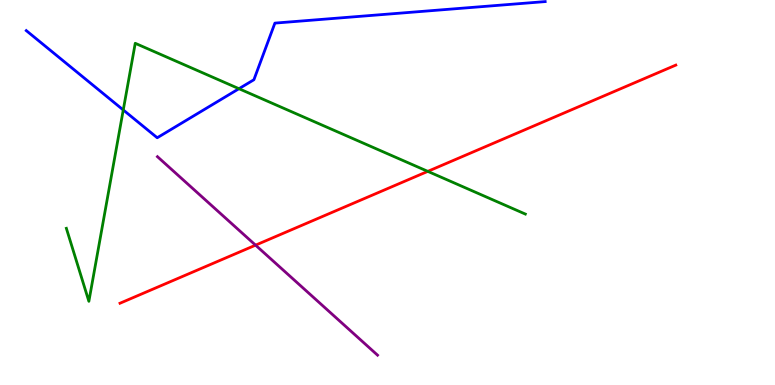[{'lines': ['blue', 'red'], 'intersections': []}, {'lines': ['green', 'red'], 'intersections': [{'x': 5.52, 'y': 5.55}]}, {'lines': ['purple', 'red'], 'intersections': [{'x': 3.3, 'y': 3.63}]}, {'lines': ['blue', 'green'], 'intersections': [{'x': 1.59, 'y': 7.14}, {'x': 3.08, 'y': 7.7}]}, {'lines': ['blue', 'purple'], 'intersections': []}, {'lines': ['green', 'purple'], 'intersections': []}]